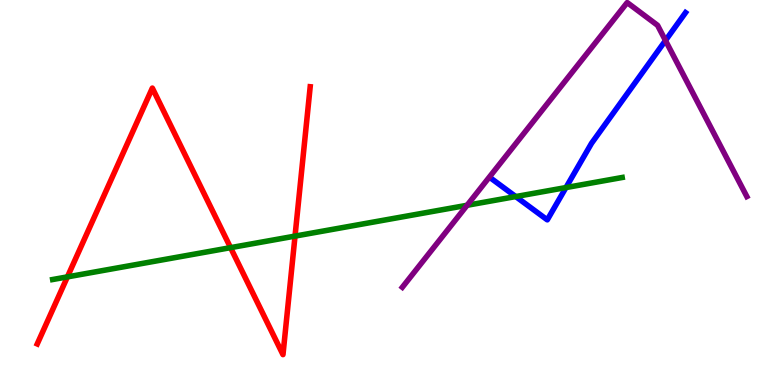[{'lines': ['blue', 'red'], 'intersections': []}, {'lines': ['green', 'red'], 'intersections': [{'x': 0.87, 'y': 2.81}, {'x': 2.97, 'y': 3.57}, {'x': 3.81, 'y': 3.87}]}, {'lines': ['purple', 'red'], 'intersections': []}, {'lines': ['blue', 'green'], 'intersections': [{'x': 6.65, 'y': 4.89}, {'x': 7.3, 'y': 5.13}]}, {'lines': ['blue', 'purple'], 'intersections': [{'x': 8.59, 'y': 8.95}]}, {'lines': ['green', 'purple'], 'intersections': [{'x': 6.03, 'y': 4.67}]}]